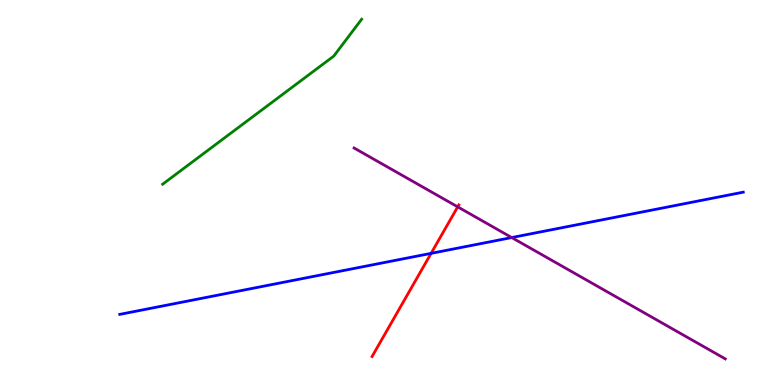[{'lines': ['blue', 'red'], 'intersections': [{'x': 5.56, 'y': 3.42}]}, {'lines': ['green', 'red'], 'intersections': []}, {'lines': ['purple', 'red'], 'intersections': [{'x': 5.91, 'y': 4.63}]}, {'lines': ['blue', 'green'], 'intersections': []}, {'lines': ['blue', 'purple'], 'intersections': [{'x': 6.6, 'y': 3.83}]}, {'lines': ['green', 'purple'], 'intersections': []}]